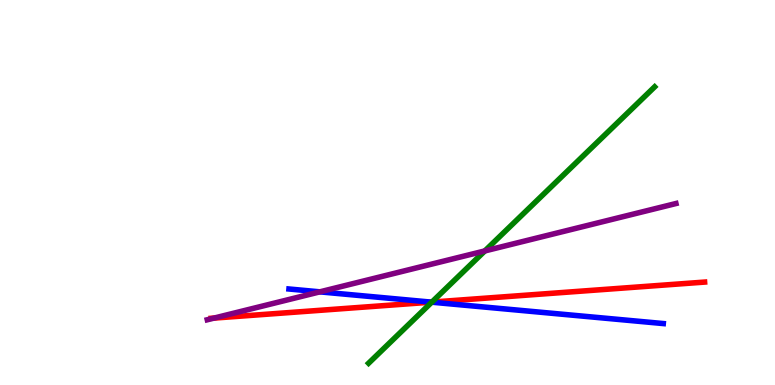[{'lines': ['blue', 'red'], 'intersections': [{'x': 5.57, 'y': 2.15}]}, {'lines': ['green', 'red'], 'intersections': [{'x': 5.57, 'y': 2.15}]}, {'lines': ['purple', 'red'], 'intersections': [{'x': 2.76, 'y': 1.74}]}, {'lines': ['blue', 'green'], 'intersections': [{'x': 5.57, 'y': 2.15}]}, {'lines': ['blue', 'purple'], 'intersections': [{'x': 4.13, 'y': 2.42}]}, {'lines': ['green', 'purple'], 'intersections': [{'x': 6.26, 'y': 3.48}]}]